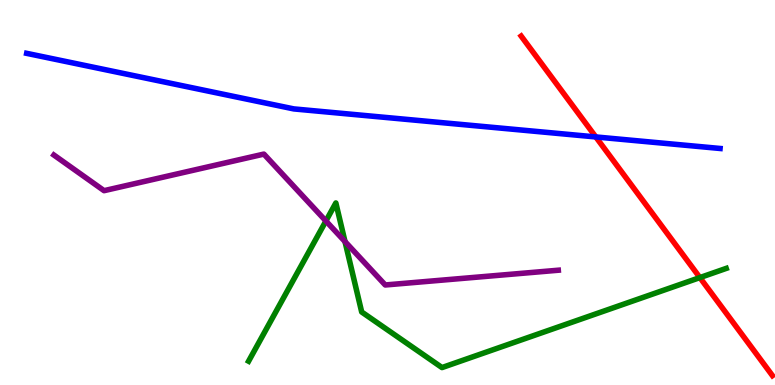[{'lines': ['blue', 'red'], 'intersections': [{'x': 7.69, 'y': 6.44}]}, {'lines': ['green', 'red'], 'intersections': [{'x': 9.03, 'y': 2.79}]}, {'lines': ['purple', 'red'], 'intersections': []}, {'lines': ['blue', 'green'], 'intersections': []}, {'lines': ['blue', 'purple'], 'intersections': []}, {'lines': ['green', 'purple'], 'intersections': [{'x': 4.21, 'y': 4.26}, {'x': 4.45, 'y': 3.73}]}]